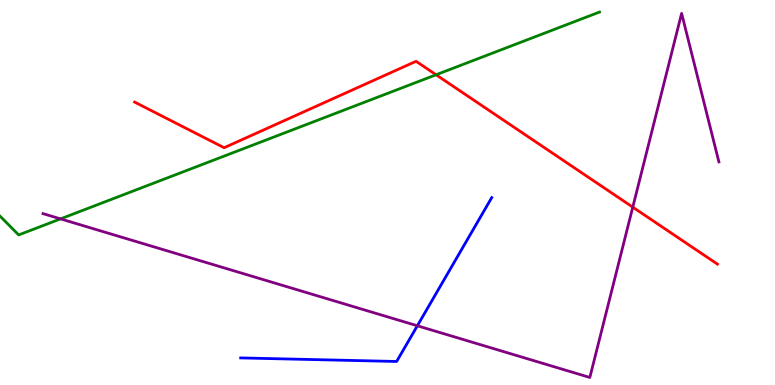[{'lines': ['blue', 'red'], 'intersections': []}, {'lines': ['green', 'red'], 'intersections': [{'x': 5.63, 'y': 8.06}]}, {'lines': ['purple', 'red'], 'intersections': [{'x': 8.16, 'y': 4.62}]}, {'lines': ['blue', 'green'], 'intersections': []}, {'lines': ['blue', 'purple'], 'intersections': [{'x': 5.39, 'y': 1.54}]}, {'lines': ['green', 'purple'], 'intersections': [{'x': 0.781, 'y': 4.31}]}]